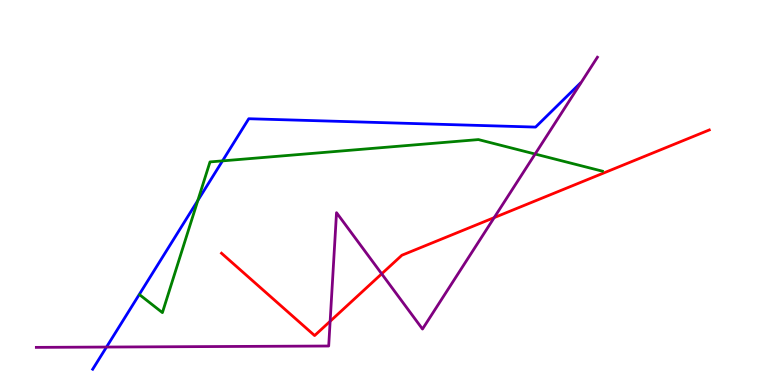[{'lines': ['blue', 'red'], 'intersections': []}, {'lines': ['green', 'red'], 'intersections': []}, {'lines': ['purple', 'red'], 'intersections': [{'x': 4.26, 'y': 1.66}, {'x': 4.93, 'y': 2.89}, {'x': 6.38, 'y': 4.35}]}, {'lines': ['blue', 'green'], 'intersections': [{'x': 2.55, 'y': 4.79}, {'x': 2.87, 'y': 5.82}]}, {'lines': ['blue', 'purple'], 'intersections': [{'x': 1.37, 'y': 0.986}]}, {'lines': ['green', 'purple'], 'intersections': [{'x': 6.9, 'y': 6.0}]}]